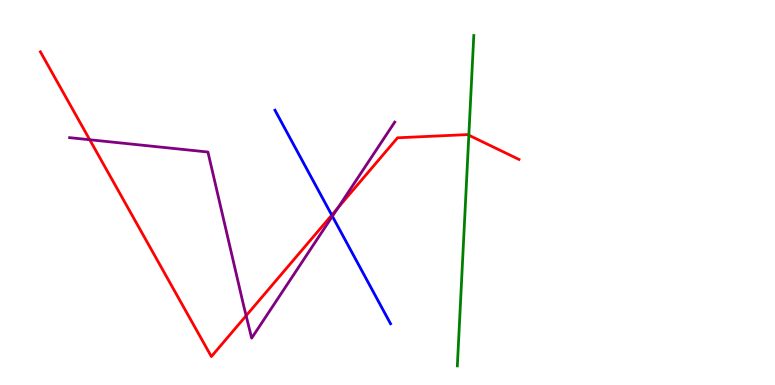[{'lines': ['blue', 'red'], 'intersections': [{'x': 4.28, 'y': 4.41}]}, {'lines': ['green', 'red'], 'intersections': [{'x': 6.05, 'y': 6.49}]}, {'lines': ['purple', 'red'], 'intersections': [{'x': 1.16, 'y': 6.37}, {'x': 3.18, 'y': 1.8}, {'x': 4.36, 'y': 4.6}]}, {'lines': ['blue', 'green'], 'intersections': []}, {'lines': ['blue', 'purple'], 'intersections': [{'x': 4.29, 'y': 4.38}]}, {'lines': ['green', 'purple'], 'intersections': []}]